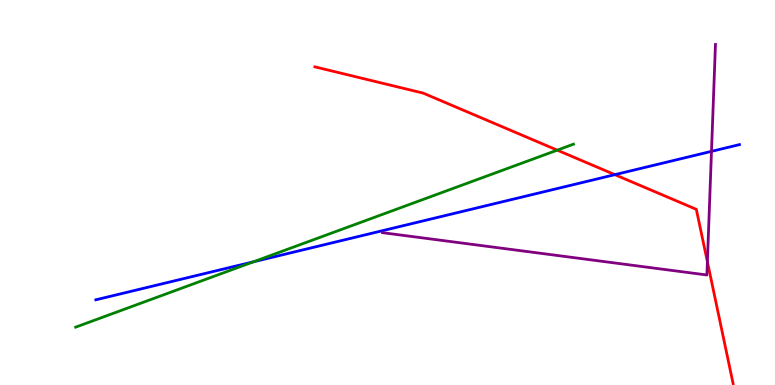[{'lines': ['blue', 'red'], 'intersections': [{'x': 7.93, 'y': 5.46}]}, {'lines': ['green', 'red'], 'intersections': [{'x': 7.19, 'y': 6.1}]}, {'lines': ['purple', 'red'], 'intersections': [{'x': 9.13, 'y': 3.2}]}, {'lines': ['blue', 'green'], 'intersections': [{'x': 3.27, 'y': 3.2}]}, {'lines': ['blue', 'purple'], 'intersections': [{'x': 9.18, 'y': 6.07}]}, {'lines': ['green', 'purple'], 'intersections': []}]